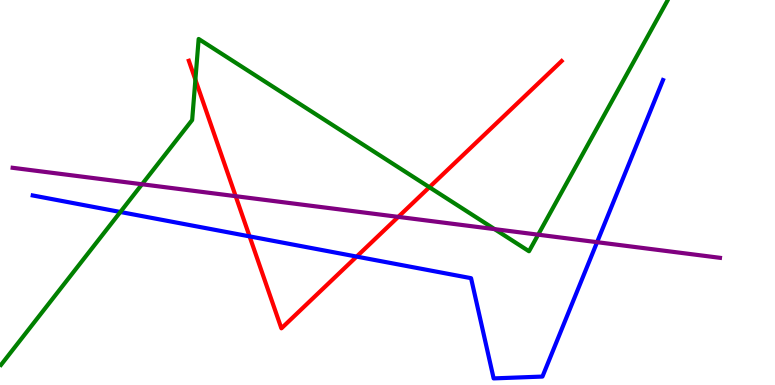[{'lines': ['blue', 'red'], 'intersections': [{'x': 3.22, 'y': 3.86}, {'x': 4.6, 'y': 3.34}]}, {'lines': ['green', 'red'], 'intersections': [{'x': 2.52, 'y': 7.93}, {'x': 5.54, 'y': 5.14}]}, {'lines': ['purple', 'red'], 'intersections': [{'x': 3.04, 'y': 4.9}, {'x': 5.14, 'y': 4.37}]}, {'lines': ['blue', 'green'], 'intersections': [{'x': 1.55, 'y': 4.49}]}, {'lines': ['blue', 'purple'], 'intersections': [{'x': 7.7, 'y': 3.71}]}, {'lines': ['green', 'purple'], 'intersections': [{'x': 1.83, 'y': 5.21}, {'x': 6.38, 'y': 4.05}, {'x': 6.94, 'y': 3.9}]}]